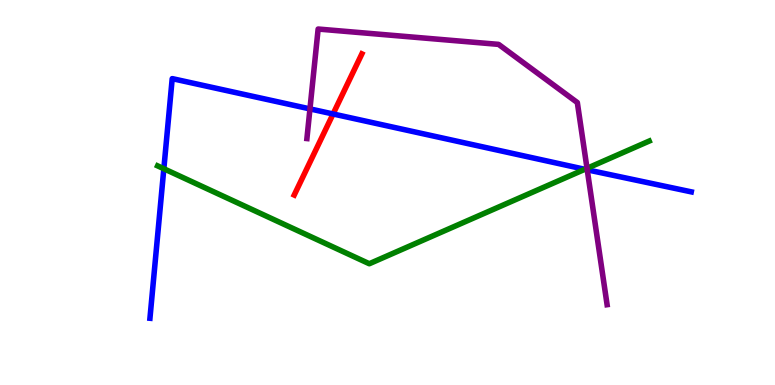[{'lines': ['blue', 'red'], 'intersections': [{'x': 4.3, 'y': 7.04}]}, {'lines': ['green', 'red'], 'intersections': []}, {'lines': ['purple', 'red'], 'intersections': []}, {'lines': ['blue', 'green'], 'intersections': [{'x': 2.11, 'y': 5.62}, {'x': 7.55, 'y': 5.6}]}, {'lines': ['blue', 'purple'], 'intersections': [{'x': 4.0, 'y': 7.17}, {'x': 7.58, 'y': 5.59}]}, {'lines': ['green', 'purple'], 'intersections': [{'x': 7.57, 'y': 5.63}]}]